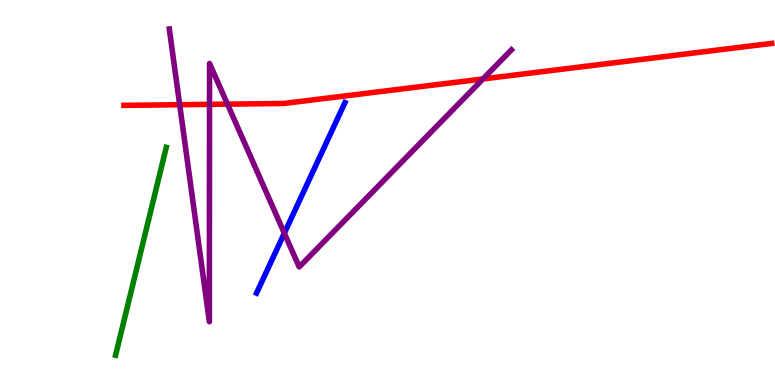[{'lines': ['blue', 'red'], 'intersections': []}, {'lines': ['green', 'red'], 'intersections': []}, {'lines': ['purple', 'red'], 'intersections': [{'x': 2.32, 'y': 7.28}, {'x': 2.7, 'y': 7.29}, {'x': 2.93, 'y': 7.29}, {'x': 6.23, 'y': 7.95}]}, {'lines': ['blue', 'green'], 'intersections': []}, {'lines': ['blue', 'purple'], 'intersections': [{'x': 3.67, 'y': 3.94}]}, {'lines': ['green', 'purple'], 'intersections': []}]